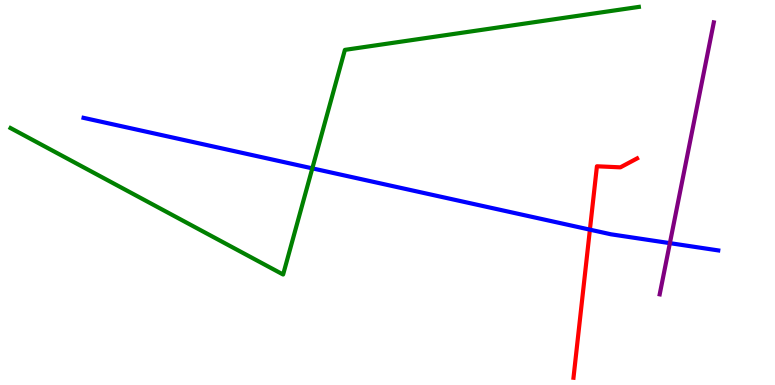[{'lines': ['blue', 'red'], 'intersections': [{'x': 7.61, 'y': 4.04}]}, {'lines': ['green', 'red'], 'intersections': []}, {'lines': ['purple', 'red'], 'intersections': []}, {'lines': ['blue', 'green'], 'intersections': [{'x': 4.03, 'y': 5.63}]}, {'lines': ['blue', 'purple'], 'intersections': [{'x': 8.64, 'y': 3.68}]}, {'lines': ['green', 'purple'], 'intersections': []}]